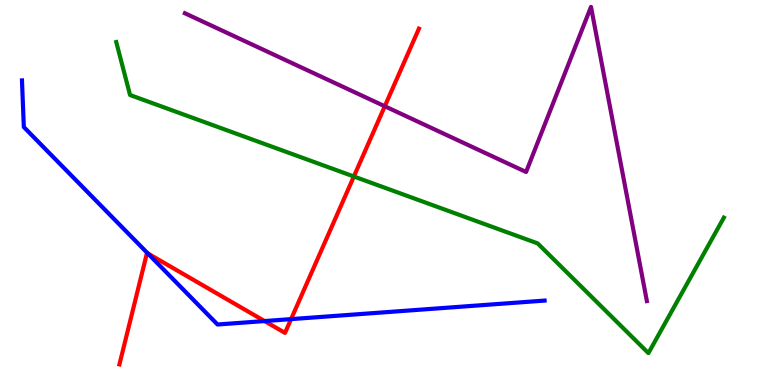[{'lines': ['blue', 'red'], 'intersections': [{'x': 1.91, 'y': 3.42}, {'x': 3.41, 'y': 1.66}, {'x': 3.76, 'y': 1.71}]}, {'lines': ['green', 'red'], 'intersections': [{'x': 4.57, 'y': 5.42}]}, {'lines': ['purple', 'red'], 'intersections': [{'x': 4.96, 'y': 7.24}]}, {'lines': ['blue', 'green'], 'intersections': []}, {'lines': ['blue', 'purple'], 'intersections': []}, {'lines': ['green', 'purple'], 'intersections': []}]